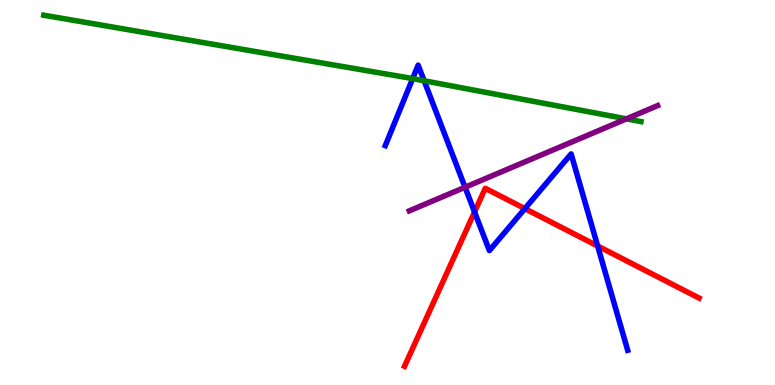[{'lines': ['blue', 'red'], 'intersections': [{'x': 6.12, 'y': 4.49}, {'x': 6.77, 'y': 4.58}, {'x': 7.71, 'y': 3.61}]}, {'lines': ['green', 'red'], 'intersections': []}, {'lines': ['purple', 'red'], 'intersections': []}, {'lines': ['blue', 'green'], 'intersections': [{'x': 5.32, 'y': 7.96}, {'x': 5.47, 'y': 7.9}]}, {'lines': ['blue', 'purple'], 'intersections': [{'x': 6.0, 'y': 5.14}]}, {'lines': ['green', 'purple'], 'intersections': [{'x': 8.08, 'y': 6.91}]}]